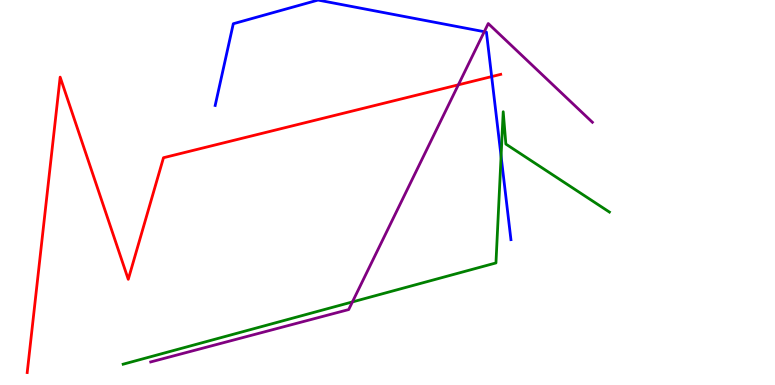[{'lines': ['blue', 'red'], 'intersections': [{'x': 6.34, 'y': 8.01}]}, {'lines': ['green', 'red'], 'intersections': []}, {'lines': ['purple', 'red'], 'intersections': [{'x': 5.91, 'y': 7.8}]}, {'lines': ['blue', 'green'], 'intersections': [{'x': 6.47, 'y': 5.94}]}, {'lines': ['blue', 'purple'], 'intersections': [{'x': 6.25, 'y': 9.18}]}, {'lines': ['green', 'purple'], 'intersections': [{'x': 4.55, 'y': 2.16}]}]